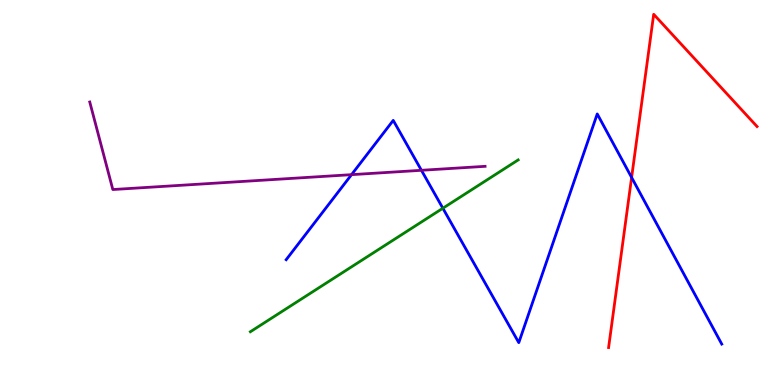[{'lines': ['blue', 'red'], 'intersections': [{'x': 8.15, 'y': 5.39}]}, {'lines': ['green', 'red'], 'intersections': []}, {'lines': ['purple', 'red'], 'intersections': []}, {'lines': ['blue', 'green'], 'intersections': [{'x': 5.71, 'y': 4.59}]}, {'lines': ['blue', 'purple'], 'intersections': [{'x': 4.54, 'y': 5.46}, {'x': 5.44, 'y': 5.58}]}, {'lines': ['green', 'purple'], 'intersections': []}]